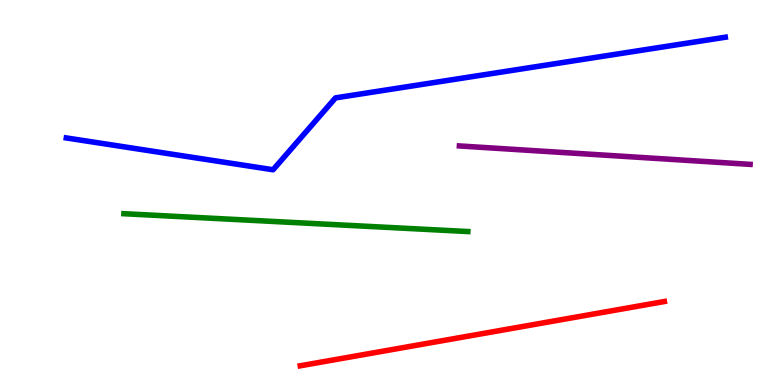[{'lines': ['blue', 'red'], 'intersections': []}, {'lines': ['green', 'red'], 'intersections': []}, {'lines': ['purple', 'red'], 'intersections': []}, {'lines': ['blue', 'green'], 'intersections': []}, {'lines': ['blue', 'purple'], 'intersections': []}, {'lines': ['green', 'purple'], 'intersections': []}]